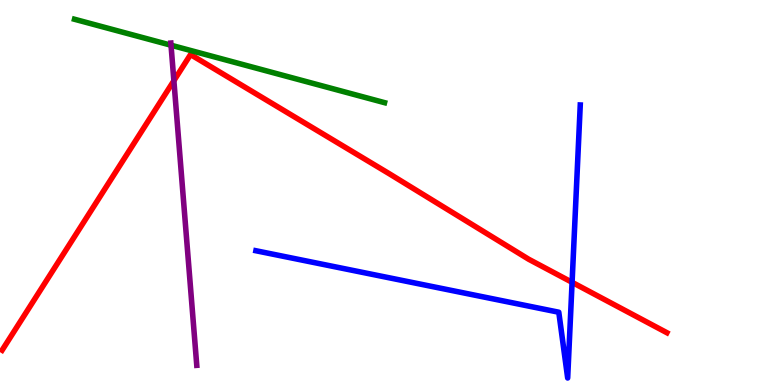[{'lines': ['blue', 'red'], 'intersections': [{'x': 7.38, 'y': 2.67}]}, {'lines': ['green', 'red'], 'intersections': []}, {'lines': ['purple', 'red'], 'intersections': [{'x': 2.24, 'y': 7.9}]}, {'lines': ['blue', 'green'], 'intersections': []}, {'lines': ['blue', 'purple'], 'intersections': []}, {'lines': ['green', 'purple'], 'intersections': [{'x': 2.21, 'y': 8.83}]}]